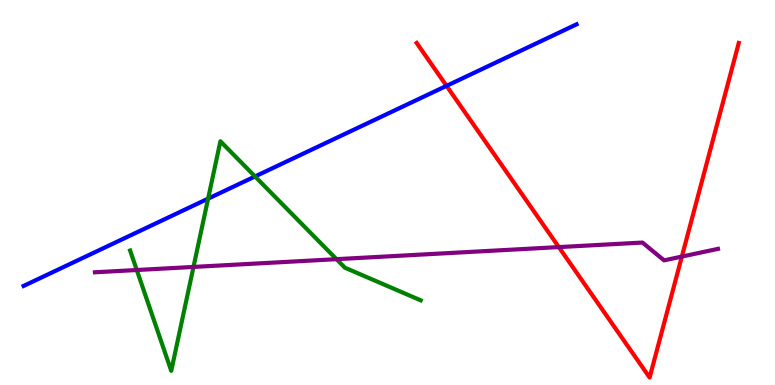[{'lines': ['blue', 'red'], 'intersections': [{'x': 5.76, 'y': 7.77}]}, {'lines': ['green', 'red'], 'intersections': []}, {'lines': ['purple', 'red'], 'intersections': [{'x': 7.21, 'y': 3.58}, {'x': 8.8, 'y': 3.34}]}, {'lines': ['blue', 'green'], 'intersections': [{'x': 2.69, 'y': 4.84}, {'x': 3.29, 'y': 5.42}]}, {'lines': ['blue', 'purple'], 'intersections': []}, {'lines': ['green', 'purple'], 'intersections': [{'x': 1.76, 'y': 2.99}, {'x': 2.5, 'y': 3.07}, {'x': 4.34, 'y': 3.27}]}]